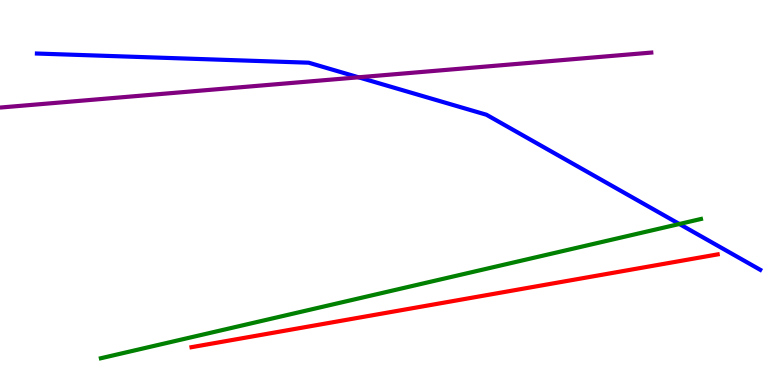[{'lines': ['blue', 'red'], 'intersections': []}, {'lines': ['green', 'red'], 'intersections': []}, {'lines': ['purple', 'red'], 'intersections': []}, {'lines': ['blue', 'green'], 'intersections': [{'x': 8.77, 'y': 4.18}]}, {'lines': ['blue', 'purple'], 'intersections': [{'x': 4.63, 'y': 7.99}]}, {'lines': ['green', 'purple'], 'intersections': []}]